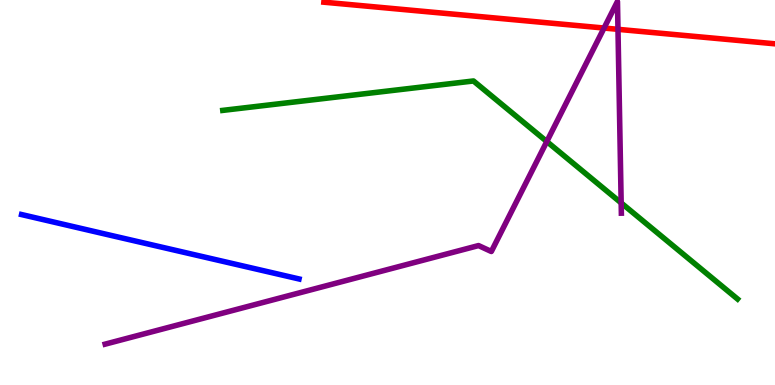[{'lines': ['blue', 'red'], 'intersections': []}, {'lines': ['green', 'red'], 'intersections': []}, {'lines': ['purple', 'red'], 'intersections': [{'x': 7.79, 'y': 9.27}, {'x': 7.97, 'y': 9.24}]}, {'lines': ['blue', 'green'], 'intersections': []}, {'lines': ['blue', 'purple'], 'intersections': []}, {'lines': ['green', 'purple'], 'intersections': [{'x': 7.06, 'y': 6.32}, {'x': 8.02, 'y': 4.73}]}]